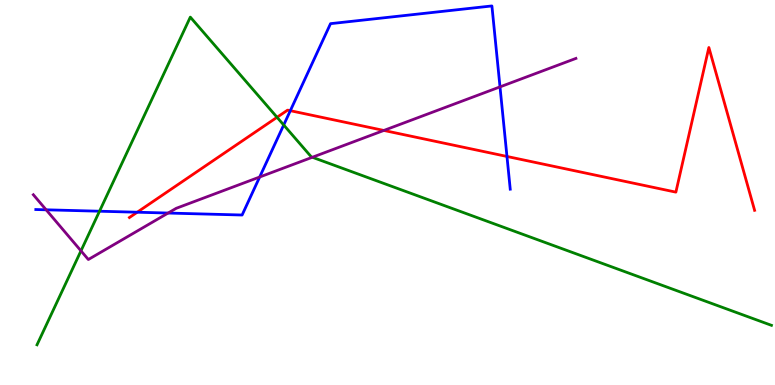[{'lines': ['blue', 'red'], 'intersections': [{'x': 1.77, 'y': 4.49}, {'x': 3.75, 'y': 7.12}, {'x': 6.54, 'y': 5.94}]}, {'lines': ['green', 'red'], 'intersections': [{'x': 3.57, 'y': 6.95}]}, {'lines': ['purple', 'red'], 'intersections': [{'x': 4.95, 'y': 6.61}]}, {'lines': ['blue', 'green'], 'intersections': [{'x': 1.28, 'y': 4.51}, {'x': 3.66, 'y': 6.75}]}, {'lines': ['blue', 'purple'], 'intersections': [{'x': 0.595, 'y': 4.55}, {'x': 2.17, 'y': 4.47}, {'x': 3.35, 'y': 5.4}, {'x': 6.45, 'y': 7.74}]}, {'lines': ['green', 'purple'], 'intersections': [{'x': 1.04, 'y': 3.48}, {'x': 4.03, 'y': 5.92}]}]